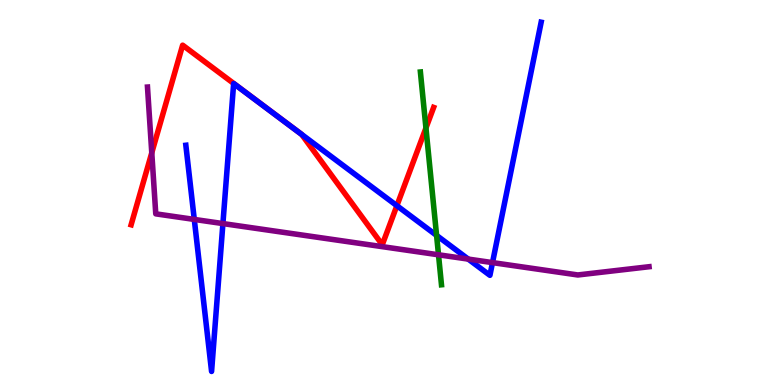[{'lines': ['blue', 'red'], 'intersections': [{'x': 3.89, 'y': 6.51}, {'x': 5.12, 'y': 4.66}]}, {'lines': ['green', 'red'], 'intersections': [{'x': 5.5, 'y': 6.68}]}, {'lines': ['purple', 'red'], 'intersections': [{'x': 1.96, 'y': 6.03}]}, {'lines': ['blue', 'green'], 'intersections': [{'x': 5.63, 'y': 3.89}]}, {'lines': ['blue', 'purple'], 'intersections': [{'x': 2.51, 'y': 4.3}, {'x': 2.88, 'y': 4.19}, {'x': 6.04, 'y': 3.27}, {'x': 6.35, 'y': 3.18}]}, {'lines': ['green', 'purple'], 'intersections': [{'x': 5.66, 'y': 3.38}]}]